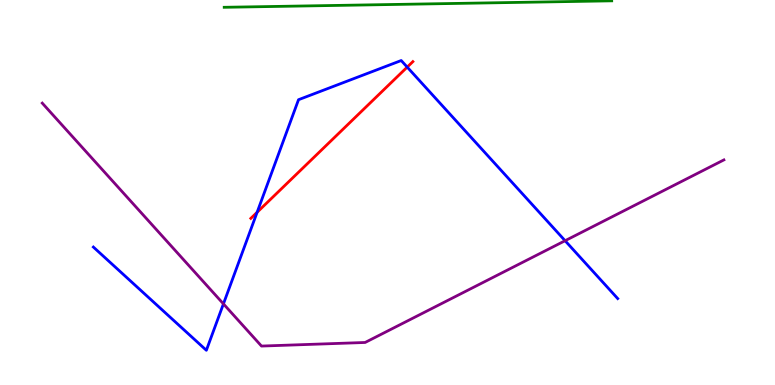[{'lines': ['blue', 'red'], 'intersections': [{'x': 3.32, 'y': 4.49}, {'x': 5.25, 'y': 8.26}]}, {'lines': ['green', 'red'], 'intersections': []}, {'lines': ['purple', 'red'], 'intersections': []}, {'lines': ['blue', 'green'], 'intersections': []}, {'lines': ['blue', 'purple'], 'intersections': [{'x': 2.88, 'y': 2.11}, {'x': 7.29, 'y': 3.75}]}, {'lines': ['green', 'purple'], 'intersections': []}]